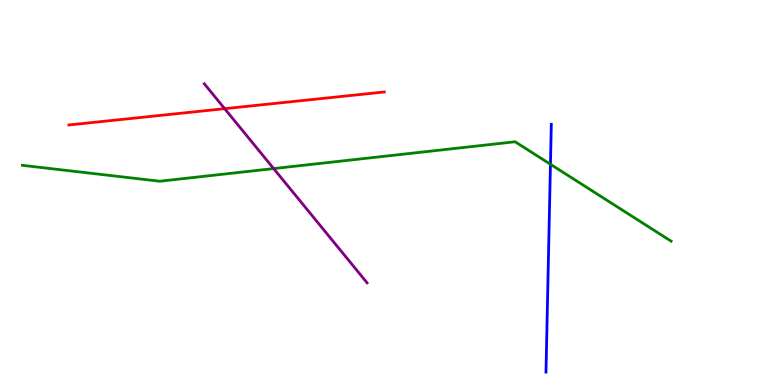[{'lines': ['blue', 'red'], 'intersections': []}, {'lines': ['green', 'red'], 'intersections': []}, {'lines': ['purple', 'red'], 'intersections': [{'x': 2.9, 'y': 7.18}]}, {'lines': ['blue', 'green'], 'intersections': [{'x': 7.1, 'y': 5.73}]}, {'lines': ['blue', 'purple'], 'intersections': []}, {'lines': ['green', 'purple'], 'intersections': [{'x': 3.53, 'y': 5.62}]}]